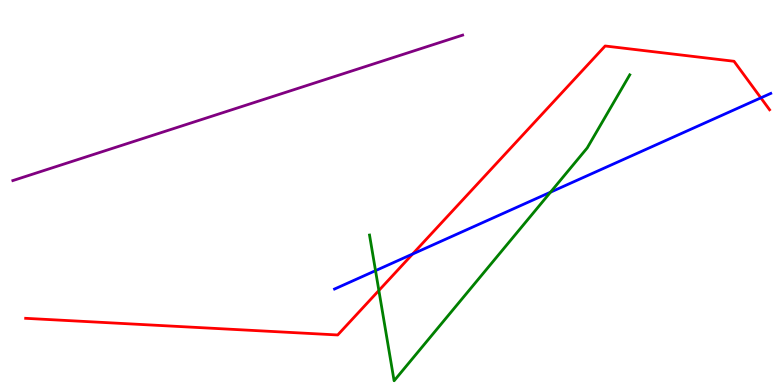[{'lines': ['blue', 'red'], 'intersections': [{'x': 5.32, 'y': 3.4}, {'x': 9.82, 'y': 7.46}]}, {'lines': ['green', 'red'], 'intersections': [{'x': 4.89, 'y': 2.45}]}, {'lines': ['purple', 'red'], 'intersections': []}, {'lines': ['blue', 'green'], 'intersections': [{'x': 4.85, 'y': 2.97}, {'x': 7.1, 'y': 5.01}]}, {'lines': ['blue', 'purple'], 'intersections': []}, {'lines': ['green', 'purple'], 'intersections': []}]